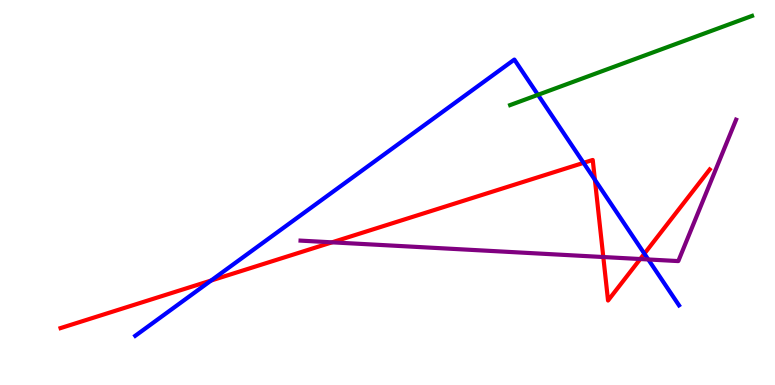[{'lines': ['blue', 'red'], 'intersections': [{'x': 2.72, 'y': 2.71}, {'x': 7.53, 'y': 5.77}, {'x': 7.68, 'y': 5.33}, {'x': 8.31, 'y': 3.41}]}, {'lines': ['green', 'red'], 'intersections': []}, {'lines': ['purple', 'red'], 'intersections': [{'x': 4.28, 'y': 3.71}, {'x': 7.78, 'y': 3.32}, {'x': 8.26, 'y': 3.27}]}, {'lines': ['blue', 'green'], 'intersections': [{'x': 6.94, 'y': 7.54}]}, {'lines': ['blue', 'purple'], 'intersections': [{'x': 8.36, 'y': 3.26}]}, {'lines': ['green', 'purple'], 'intersections': []}]